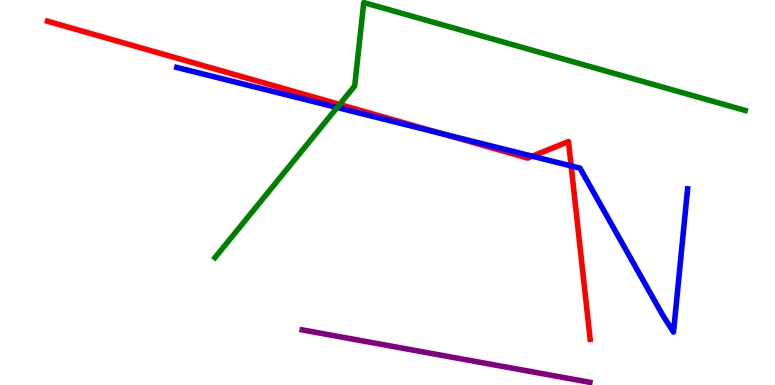[{'lines': ['blue', 'red'], 'intersections': [{'x': 5.71, 'y': 6.53}, {'x': 6.87, 'y': 5.94}, {'x': 7.37, 'y': 5.69}]}, {'lines': ['green', 'red'], 'intersections': [{'x': 4.38, 'y': 7.29}]}, {'lines': ['purple', 'red'], 'intersections': []}, {'lines': ['blue', 'green'], 'intersections': [{'x': 4.35, 'y': 7.21}]}, {'lines': ['blue', 'purple'], 'intersections': []}, {'lines': ['green', 'purple'], 'intersections': []}]